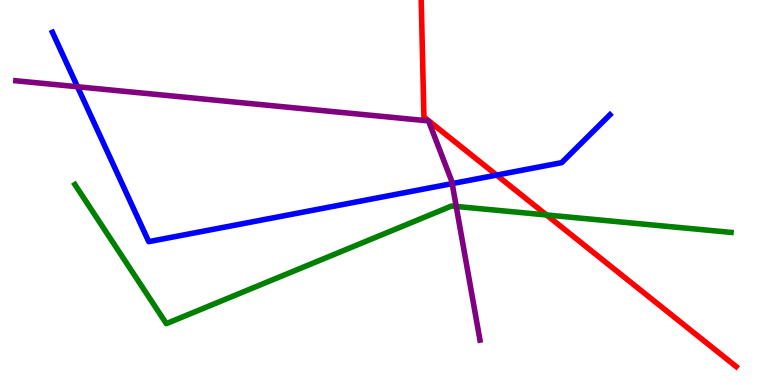[{'lines': ['blue', 'red'], 'intersections': [{'x': 6.41, 'y': 5.45}]}, {'lines': ['green', 'red'], 'intersections': [{'x': 7.05, 'y': 4.42}]}, {'lines': ['purple', 'red'], 'intersections': []}, {'lines': ['blue', 'green'], 'intersections': []}, {'lines': ['blue', 'purple'], 'intersections': [{'x': 1.0, 'y': 7.75}, {'x': 5.83, 'y': 5.23}]}, {'lines': ['green', 'purple'], 'intersections': [{'x': 5.89, 'y': 4.64}]}]